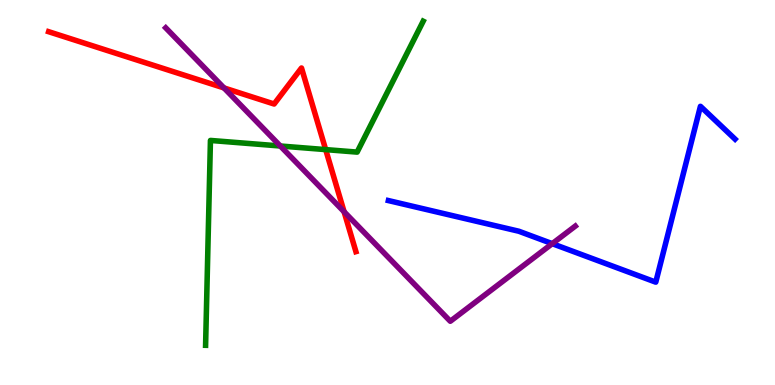[{'lines': ['blue', 'red'], 'intersections': []}, {'lines': ['green', 'red'], 'intersections': [{'x': 4.2, 'y': 6.11}]}, {'lines': ['purple', 'red'], 'intersections': [{'x': 2.89, 'y': 7.72}, {'x': 4.44, 'y': 4.5}]}, {'lines': ['blue', 'green'], 'intersections': []}, {'lines': ['blue', 'purple'], 'intersections': [{'x': 7.13, 'y': 3.67}]}, {'lines': ['green', 'purple'], 'intersections': [{'x': 3.62, 'y': 6.21}]}]